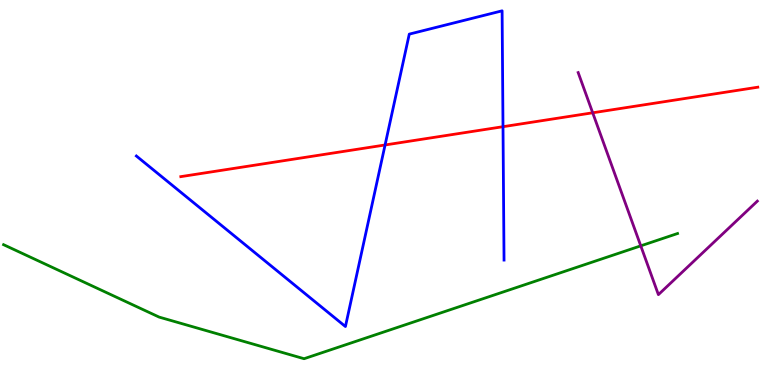[{'lines': ['blue', 'red'], 'intersections': [{'x': 4.97, 'y': 6.23}, {'x': 6.49, 'y': 6.71}]}, {'lines': ['green', 'red'], 'intersections': []}, {'lines': ['purple', 'red'], 'intersections': [{'x': 7.65, 'y': 7.07}]}, {'lines': ['blue', 'green'], 'intersections': []}, {'lines': ['blue', 'purple'], 'intersections': []}, {'lines': ['green', 'purple'], 'intersections': [{'x': 8.27, 'y': 3.61}]}]